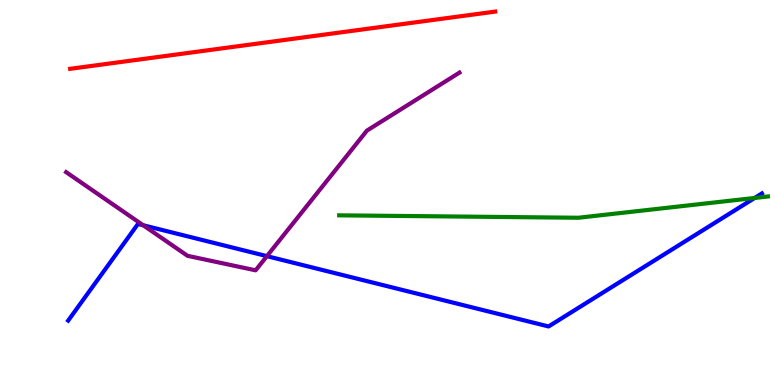[{'lines': ['blue', 'red'], 'intersections': []}, {'lines': ['green', 'red'], 'intersections': []}, {'lines': ['purple', 'red'], 'intersections': []}, {'lines': ['blue', 'green'], 'intersections': [{'x': 9.74, 'y': 4.86}]}, {'lines': ['blue', 'purple'], 'intersections': [{'x': 1.85, 'y': 4.15}, {'x': 3.44, 'y': 3.35}]}, {'lines': ['green', 'purple'], 'intersections': []}]